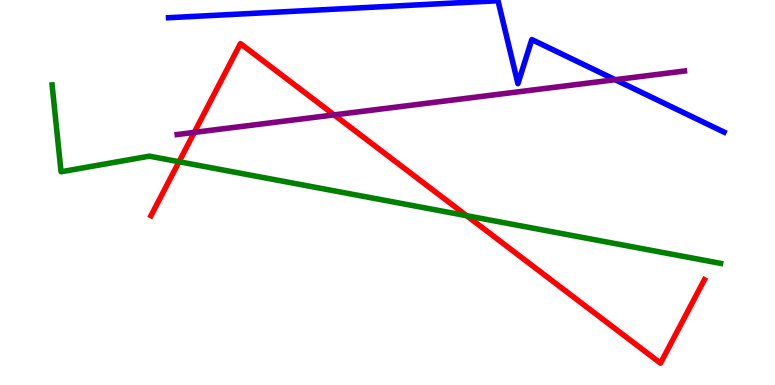[{'lines': ['blue', 'red'], 'intersections': []}, {'lines': ['green', 'red'], 'intersections': [{'x': 2.31, 'y': 5.8}, {'x': 6.02, 'y': 4.4}]}, {'lines': ['purple', 'red'], 'intersections': [{'x': 2.51, 'y': 6.56}, {'x': 4.31, 'y': 7.02}]}, {'lines': ['blue', 'green'], 'intersections': []}, {'lines': ['blue', 'purple'], 'intersections': [{'x': 7.94, 'y': 7.93}]}, {'lines': ['green', 'purple'], 'intersections': []}]